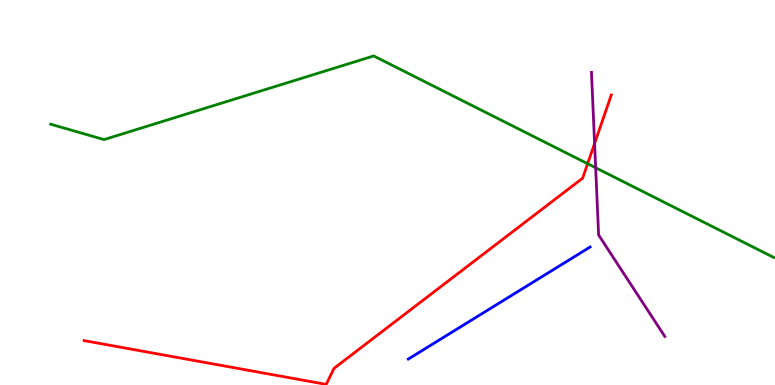[{'lines': ['blue', 'red'], 'intersections': []}, {'lines': ['green', 'red'], 'intersections': [{'x': 7.58, 'y': 5.75}]}, {'lines': ['purple', 'red'], 'intersections': [{'x': 7.67, 'y': 6.27}]}, {'lines': ['blue', 'green'], 'intersections': []}, {'lines': ['blue', 'purple'], 'intersections': []}, {'lines': ['green', 'purple'], 'intersections': [{'x': 7.69, 'y': 5.64}]}]